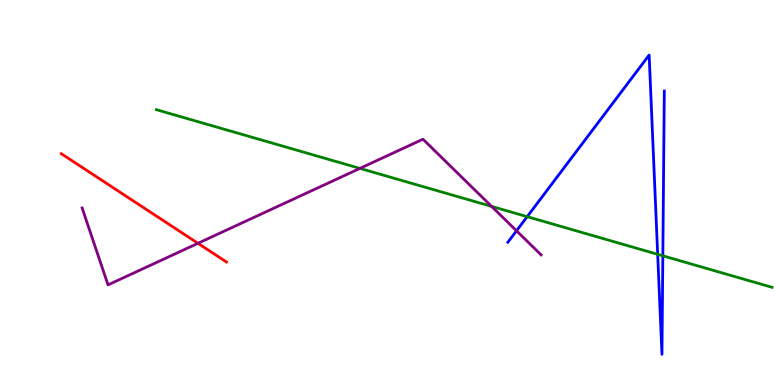[{'lines': ['blue', 'red'], 'intersections': []}, {'lines': ['green', 'red'], 'intersections': []}, {'lines': ['purple', 'red'], 'intersections': [{'x': 2.55, 'y': 3.68}]}, {'lines': ['blue', 'green'], 'intersections': [{'x': 6.8, 'y': 4.37}, {'x': 8.49, 'y': 3.39}, {'x': 8.55, 'y': 3.36}]}, {'lines': ['blue', 'purple'], 'intersections': [{'x': 6.66, 'y': 4.01}]}, {'lines': ['green', 'purple'], 'intersections': [{'x': 4.64, 'y': 5.63}, {'x': 6.34, 'y': 4.64}]}]